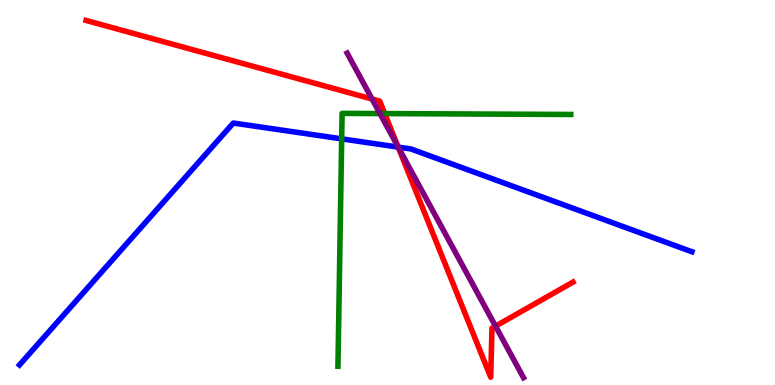[{'lines': ['blue', 'red'], 'intersections': [{'x': 5.14, 'y': 6.18}]}, {'lines': ['green', 'red'], 'intersections': [{'x': 4.96, 'y': 7.05}]}, {'lines': ['purple', 'red'], 'intersections': [{'x': 4.8, 'y': 7.43}, {'x': 5.14, 'y': 6.18}, {'x': 6.39, 'y': 1.53}]}, {'lines': ['blue', 'green'], 'intersections': [{'x': 4.41, 'y': 6.39}]}, {'lines': ['blue', 'purple'], 'intersections': [{'x': 5.14, 'y': 6.18}]}, {'lines': ['green', 'purple'], 'intersections': [{'x': 4.9, 'y': 7.05}]}]